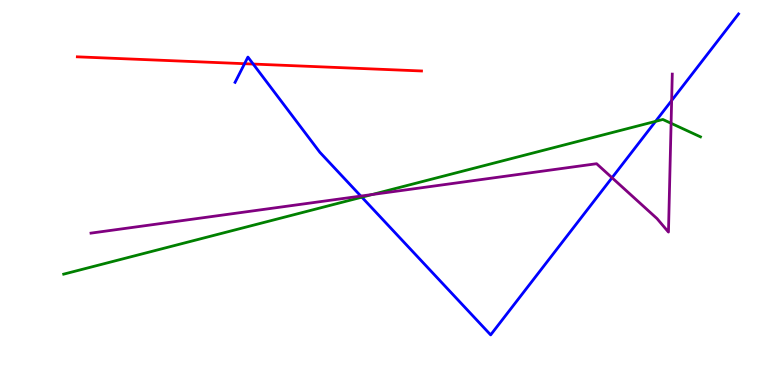[{'lines': ['blue', 'red'], 'intersections': [{'x': 3.16, 'y': 8.35}, {'x': 3.27, 'y': 8.34}]}, {'lines': ['green', 'red'], 'intersections': []}, {'lines': ['purple', 'red'], 'intersections': []}, {'lines': ['blue', 'green'], 'intersections': [{'x': 4.67, 'y': 4.88}, {'x': 8.46, 'y': 6.85}]}, {'lines': ['blue', 'purple'], 'intersections': [{'x': 4.66, 'y': 4.91}, {'x': 7.9, 'y': 5.38}, {'x': 8.67, 'y': 7.39}]}, {'lines': ['green', 'purple'], 'intersections': [{'x': 4.8, 'y': 4.95}, {'x': 8.66, 'y': 6.8}]}]